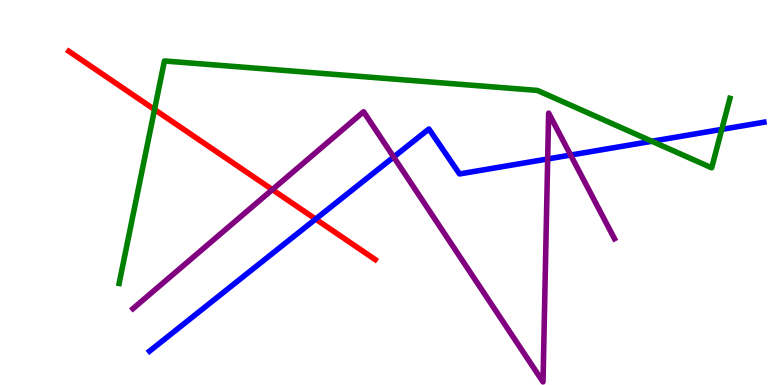[{'lines': ['blue', 'red'], 'intersections': [{'x': 4.07, 'y': 4.31}]}, {'lines': ['green', 'red'], 'intersections': [{'x': 1.99, 'y': 7.15}]}, {'lines': ['purple', 'red'], 'intersections': [{'x': 3.51, 'y': 5.07}]}, {'lines': ['blue', 'green'], 'intersections': [{'x': 8.41, 'y': 6.33}, {'x': 9.31, 'y': 6.64}]}, {'lines': ['blue', 'purple'], 'intersections': [{'x': 5.08, 'y': 5.92}, {'x': 7.07, 'y': 5.87}, {'x': 7.36, 'y': 5.97}]}, {'lines': ['green', 'purple'], 'intersections': []}]